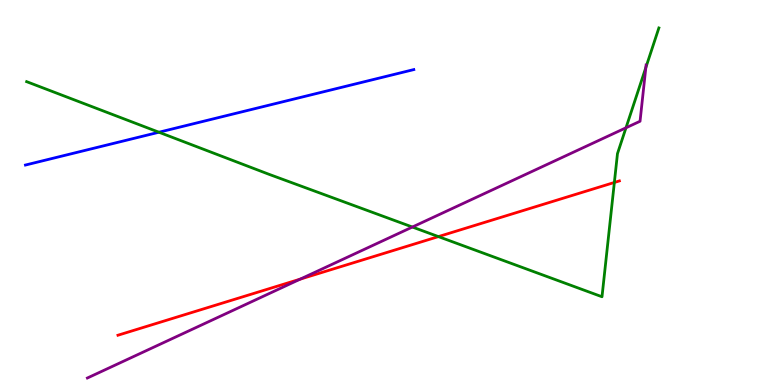[{'lines': ['blue', 'red'], 'intersections': []}, {'lines': ['green', 'red'], 'intersections': [{'x': 5.66, 'y': 3.85}, {'x': 7.93, 'y': 5.26}]}, {'lines': ['purple', 'red'], 'intersections': [{'x': 3.87, 'y': 2.75}]}, {'lines': ['blue', 'green'], 'intersections': [{'x': 2.05, 'y': 6.57}]}, {'lines': ['blue', 'purple'], 'intersections': []}, {'lines': ['green', 'purple'], 'intersections': [{'x': 5.32, 'y': 4.1}, {'x': 8.08, 'y': 6.68}, {'x': 8.33, 'y': 8.25}]}]